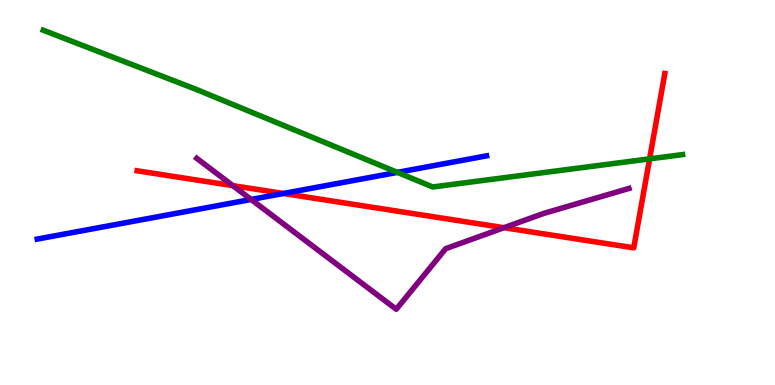[{'lines': ['blue', 'red'], 'intersections': [{'x': 3.66, 'y': 4.97}]}, {'lines': ['green', 'red'], 'intersections': [{'x': 8.38, 'y': 5.87}]}, {'lines': ['purple', 'red'], 'intersections': [{'x': 3.0, 'y': 5.18}, {'x': 6.5, 'y': 4.09}]}, {'lines': ['blue', 'green'], 'intersections': [{'x': 5.13, 'y': 5.52}]}, {'lines': ['blue', 'purple'], 'intersections': [{'x': 3.24, 'y': 4.82}]}, {'lines': ['green', 'purple'], 'intersections': []}]